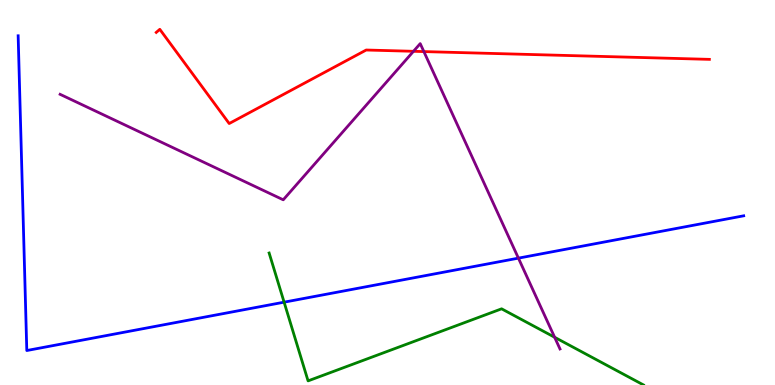[{'lines': ['blue', 'red'], 'intersections': []}, {'lines': ['green', 'red'], 'intersections': []}, {'lines': ['purple', 'red'], 'intersections': [{'x': 5.34, 'y': 8.67}, {'x': 5.47, 'y': 8.66}]}, {'lines': ['blue', 'green'], 'intersections': [{'x': 3.67, 'y': 2.15}]}, {'lines': ['blue', 'purple'], 'intersections': [{'x': 6.69, 'y': 3.29}]}, {'lines': ['green', 'purple'], 'intersections': [{'x': 7.16, 'y': 1.24}]}]